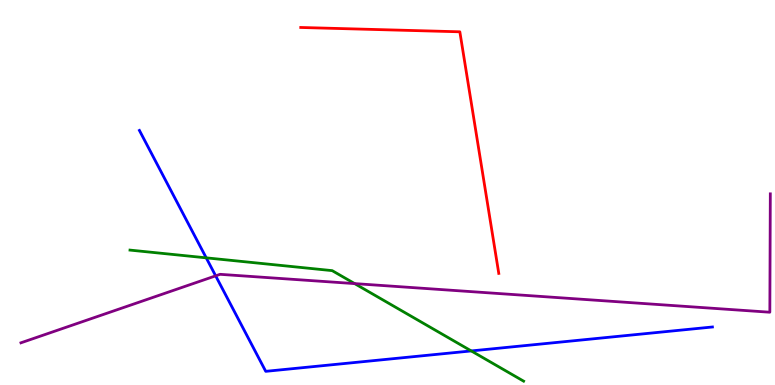[{'lines': ['blue', 'red'], 'intersections': []}, {'lines': ['green', 'red'], 'intersections': []}, {'lines': ['purple', 'red'], 'intersections': []}, {'lines': ['blue', 'green'], 'intersections': [{'x': 2.66, 'y': 3.3}, {'x': 6.08, 'y': 0.885}]}, {'lines': ['blue', 'purple'], 'intersections': [{'x': 2.78, 'y': 2.84}]}, {'lines': ['green', 'purple'], 'intersections': [{'x': 4.58, 'y': 2.63}]}]